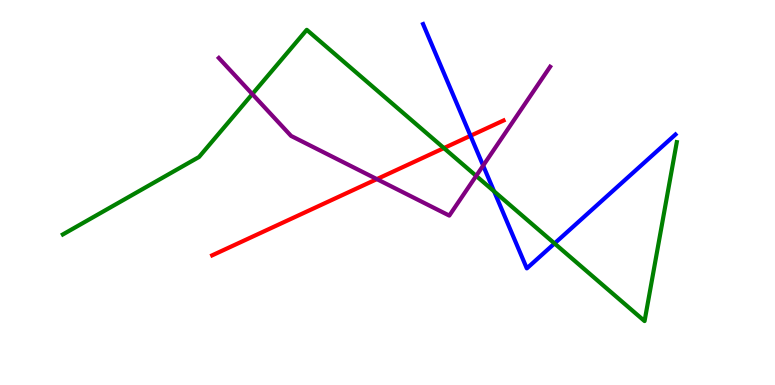[{'lines': ['blue', 'red'], 'intersections': [{'x': 6.07, 'y': 6.47}]}, {'lines': ['green', 'red'], 'intersections': [{'x': 5.73, 'y': 6.15}]}, {'lines': ['purple', 'red'], 'intersections': [{'x': 4.86, 'y': 5.35}]}, {'lines': ['blue', 'green'], 'intersections': [{'x': 6.38, 'y': 5.03}, {'x': 7.16, 'y': 3.68}]}, {'lines': ['blue', 'purple'], 'intersections': [{'x': 6.23, 'y': 5.7}]}, {'lines': ['green', 'purple'], 'intersections': [{'x': 3.26, 'y': 7.56}, {'x': 6.14, 'y': 5.43}]}]